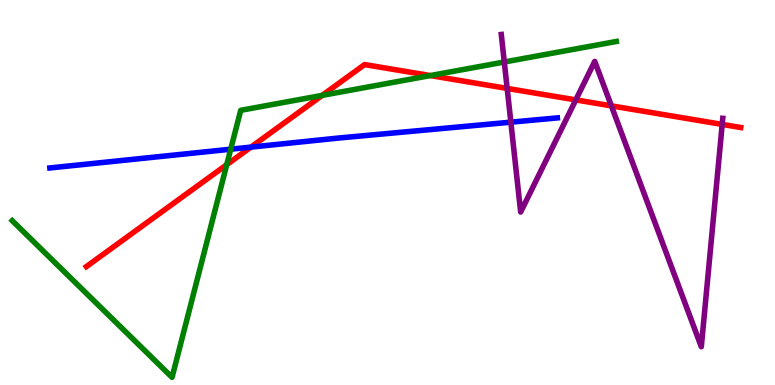[{'lines': ['blue', 'red'], 'intersections': [{'x': 3.24, 'y': 6.18}]}, {'lines': ['green', 'red'], 'intersections': [{'x': 2.93, 'y': 5.72}, {'x': 4.16, 'y': 7.52}, {'x': 5.55, 'y': 8.04}]}, {'lines': ['purple', 'red'], 'intersections': [{'x': 6.54, 'y': 7.7}, {'x': 7.43, 'y': 7.4}, {'x': 7.89, 'y': 7.25}, {'x': 9.32, 'y': 6.77}]}, {'lines': ['blue', 'green'], 'intersections': [{'x': 2.98, 'y': 6.12}]}, {'lines': ['blue', 'purple'], 'intersections': [{'x': 6.59, 'y': 6.83}]}, {'lines': ['green', 'purple'], 'intersections': [{'x': 6.51, 'y': 8.39}]}]